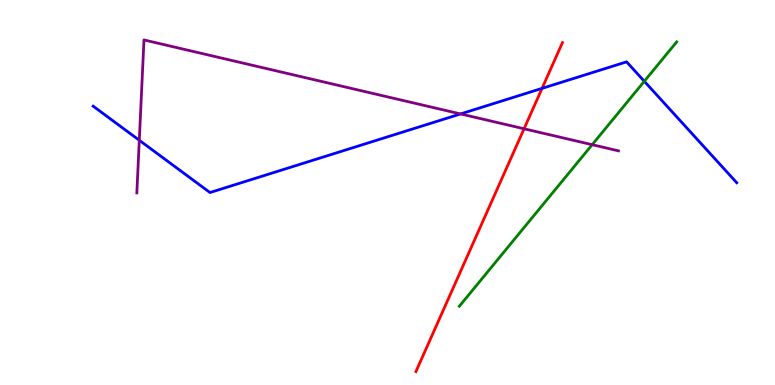[{'lines': ['blue', 'red'], 'intersections': [{'x': 6.99, 'y': 7.7}]}, {'lines': ['green', 'red'], 'intersections': []}, {'lines': ['purple', 'red'], 'intersections': [{'x': 6.76, 'y': 6.66}]}, {'lines': ['blue', 'green'], 'intersections': [{'x': 8.31, 'y': 7.89}]}, {'lines': ['blue', 'purple'], 'intersections': [{'x': 1.8, 'y': 6.36}, {'x': 5.94, 'y': 7.04}]}, {'lines': ['green', 'purple'], 'intersections': [{'x': 7.64, 'y': 6.24}]}]